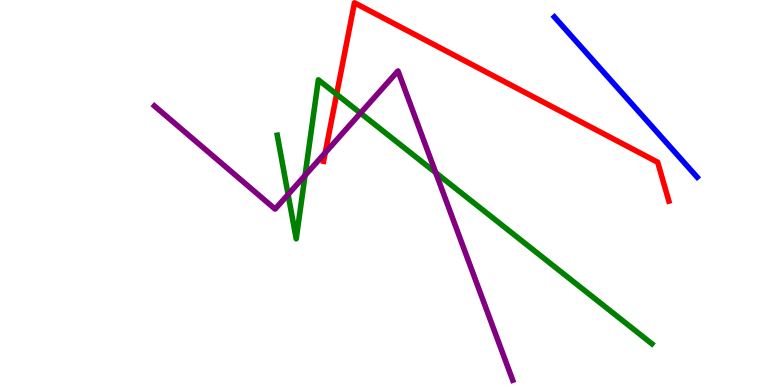[{'lines': ['blue', 'red'], 'intersections': []}, {'lines': ['green', 'red'], 'intersections': [{'x': 4.34, 'y': 7.55}]}, {'lines': ['purple', 'red'], 'intersections': [{'x': 4.2, 'y': 6.03}]}, {'lines': ['blue', 'green'], 'intersections': []}, {'lines': ['blue', 'purple'], 'intersections': []}, {'lines': ['green', 'purple'], 'intersections': [{'x': 3.72, 'y': 4.95}, {'x': 3.94, 'y': 5.44}, {'x': 4.65, 'y': 7.06}, {'x': 5.62, 'y': 5.51}]}]